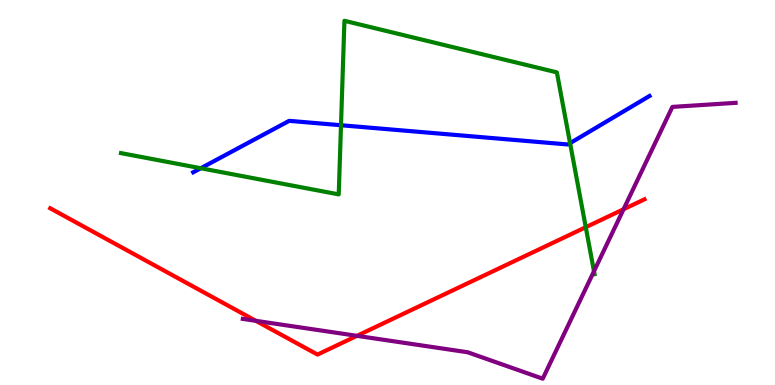[{'lines': ['blue', 'red'], 'intersections': []}, {'lines': ['green', 'red'], 'intersections': [{'x': 7.56, 'y': 4.1}]}, {'lines': ['purple', 'red'], 'intersections': [{'x': 3.3, 'y': 1.67}, {'x': 4.61, 'y': 1.28}, {'x': 8.05, 'y': 4.56}]}, {'lines': ['blue', 'green'], 'intersections': [{'x': 2.59, 'y': 5.63}, {'x': 4.4, 'y': 6.75}, {'x': 7.36, 'y': 6.28}]}, {'lines': ['blue', 'purple'], 'intersections': []}, {'lines': ['green', 'purple'], 'intersections': [{'x': 7.66, 'y': 2.95}]}]